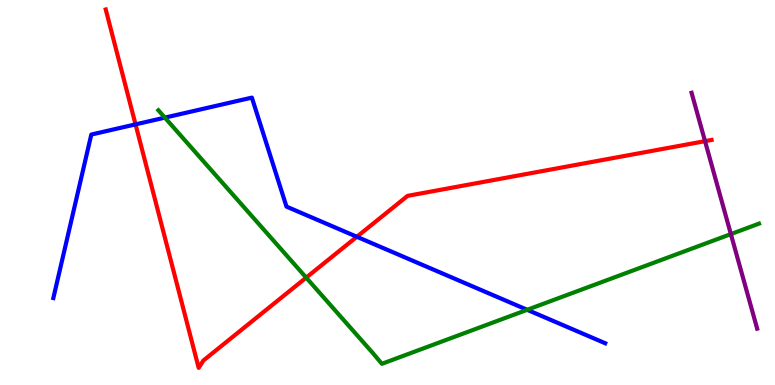[{'lines': ['blue', 'red'], 'intersections': [{'x': 1.75, 'y': 6.77}, {'x': 4.6, 'y': 3.85}]}, {'lines': ['green', 'red'], 'intersections': [{'x': 3.95, 'y': 2.79}]}, {'lines': ['purple', 'red'], 'intersections': [{'x': 9.1, 'y': 6.33}]}, {'lines': ['blue', 'green'], 'intersections': [{'x': 2.13, 'y': 6.94}, {'x': 6.8, 'y': 1.95}]}, {'lines': ['blue', 'purple'], 'intersections': []}, {'lines': ['green', 'purple'], 'intersections': [{'x': 9.43, 'y': 3.92}]}]